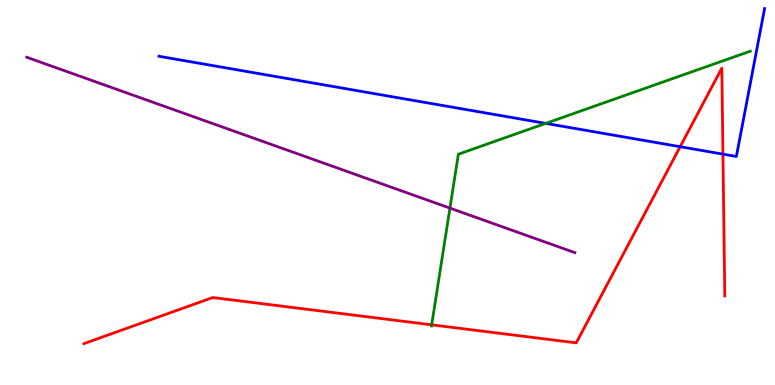[{'lines': ['blue', 'red'], 'intersections': [{'x': 8.78, 'y': 6.19}, {'x': 9.33, 'y': 6.0}]}, {'lines': ['green', 'red'], 'intersections': [{'x': 5.57, 'y': 1.56}]}, {'lines': ['purple', 'red'], 'intersections': []}, {'lines': ['blue', 'green'], 'intersections': [{'x': 7.04, 'y': 6.8}]}, {'lines': ['blue', 'purple'], 'intersections': []}, {'lines': ['green', 'purple'], 'intersections': [{'x': 5.81, 'y': 4.59}]}]